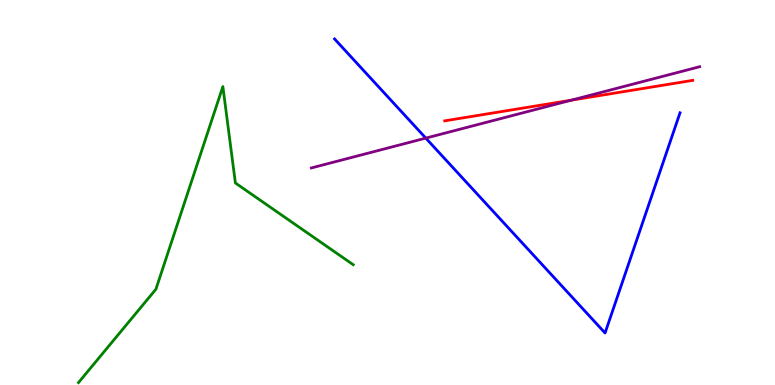[{'lines': ['blue', 'red'], 'intersections': []}, {'lines': ['green', 'red'], 'intersections': []}, {'lines': ['purple', 'red'], 'intersections': [{'x': 7.37, 'y': 7.4}]}, {'lines': ['blue', 'green'], 'intersections': []}, {'lines': ['blue', 'purple'], 'intersections': [{'x': 5.49, 'y': 6.41}]}, {'lines': ['green', 'purple'], 'intersections': []}]